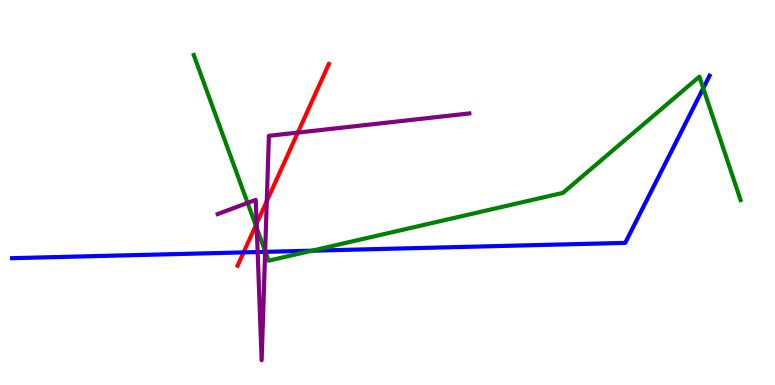[{'lines': ['blue', 'red'], 'intersections': [{'x': 3.14, 'y': 3.44}]}, {'lines': ['green', 'red'], 'intersections': [{'x': 3.3, 'y': 4.14}]}, {'lines': ['purple', 'red'], 'intersections': [{'x': 3.31, 'y': 4.19}, {'x': 3.44, 'y': 4.78}, {'x': 3.84, 'y': 6.56}]}, {'lines': ['blue', 'green'], 'intersections': [{'x': 3.42, 'y': 3.46}, {'x': 4.03, 'y': 3.49}, {'x': 9.07, 'y': 7.71}]}, {'lines': ['blue', 'purple'], 'intersections': [{'x': 3.32, 'y': 3.45}, {'x': 3.42, 'y': 3.46}]}, {'lines': ['green', 'purple'], 'intersections': [{'x': 3.19, 'y': 4.73}, {'x': 3.31, 'y': 4.07}, {'x': 3.42, 'y': 3.48}]}]